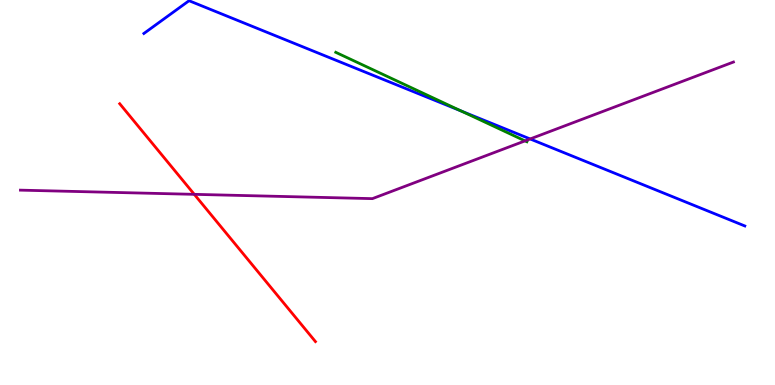[{'lines': ['blue', 'red'], 'intersections': []}, {'lines': ['green', 'red'], 'intersections': []}, {'lines': ['purple', 'red'], 'intersections': [{'x': 2.51, 'y': 4.95}]}, {'lines': ['blue', 'green'], 'intersections': [{'x': 5.95, 'y': 7.12}]}, {'lines': ['blue', 'purple'], 'intersections': [{'x': 6.84, 'y': 6.39}]}, {'lines': ['green', 'purple'], 'intersections': [{'x': 6.77, 'y': 6.34}]}]